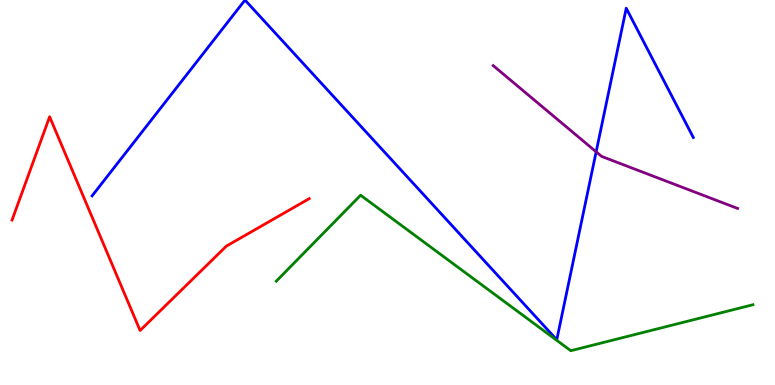[{'lines': ['blue', 'red'], 'intersections': []}, {'lines': ['green', 'red'], 'intersections': []}, {'lines': ['purple', 'red'], 'intersections': []}, {'lines': ['blue', 'green'], 'intersections': []}, {'lines': ['blue', 'purple'], 'intersections': [{'x': 7.69, 'y': 6.06}]}, {'lines': ['green', 'purple'], 'intersections': []}]